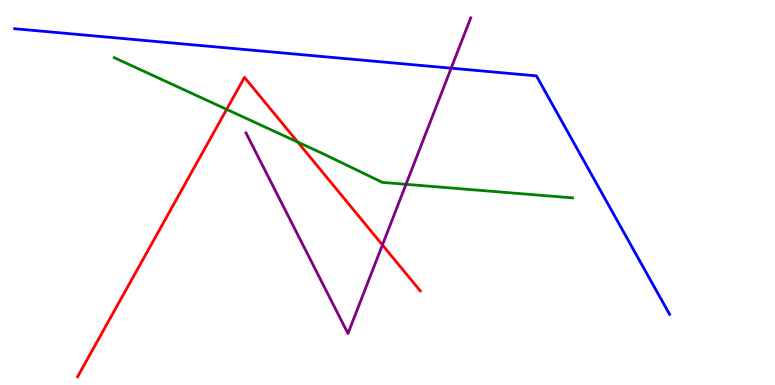[{'lines': ['blue', 'red'], 'intersections': []}, {'lines': ['green', 'red'], 'intersections': [{'x': 2.92, 'y': 7.16}, {'x': 3.84, 'y': 6.31}]}, {'lines': ['purple', 'red'], 'intersections': [{'x': 4.93, 'y': 3.64}]}, {'lines': ['blue', 'green'], 'intersections': []}, {'lines': ['blue', 'purple'], 'intersections': [{'x': 5.82, 'y': 8.23}]}, {'lines': ['green', 'purple'], 'intersections': [{'x': 5.24, 'y': 5.21}]}]